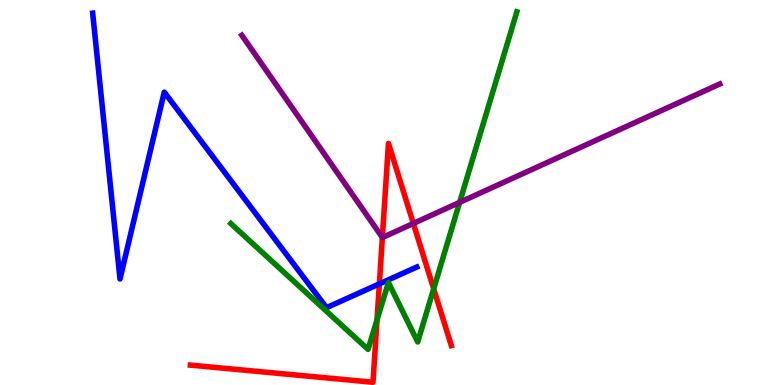[{'lines': ['blue', 'red'], 'intersections': [{'x': 4.89, 'y': 2.63}]}, {'lines': ['green', 'red'], 'intersections': [{'x': 4.86, 'y': 1.69}, {'x': 5.6, 'y': 2.5}]}, {'lines': ['purple', 'red'], 'intersections': [{'x': 4.93, 'y': 3.83}, {'x': 5.33, 'y': 4.2}]}, {'lines': ['blue', 'green'], 'intersections': []}, {'lines': ['blue', 'purple'], 'intersections': []}, {'lines': ['green', 'purple'], 'intersections': [{'x': 5.93, 'y': 4.74}]}]